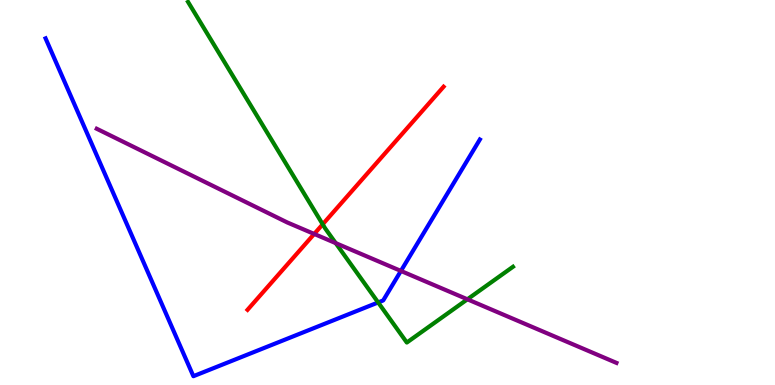[{'lines': ['blue', 'red'], 'intersections': []}, {'lines': ['green', 'red'], 'intersections': [{'x': 4.16, 'y': 4.17}]}, {'lines': ['purple', 'red'], 'intersections': [{'x': 4.05, 'y': 3.92}]}, {'lines': ['blue', 'green'], 'intersections': [{'x': 4.88, 'y': 2.14}]}, {'lines': ['blue', 'purple'], 'intersections': [{'x': 5.17, 'y': 2.96}]}, {'lines': ['green', 'purple'], 'intersections': [{'x': 4.33, 'y': 3.68}, {'x': 6.03, 'y': 2.23}]}]